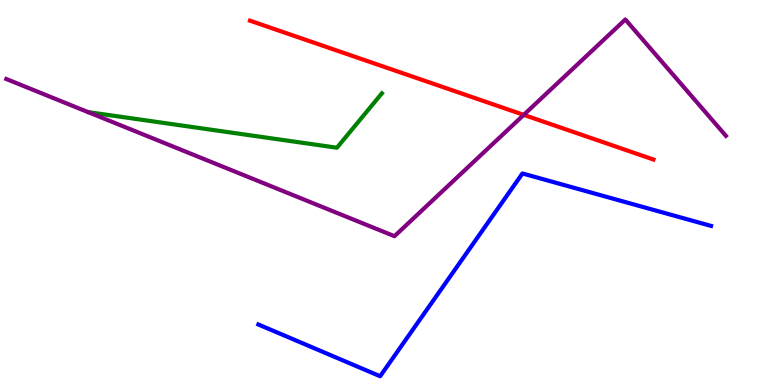[{'lines': ['blue', 'red'], 'intersections': []}, {'lines': ['green', 'red'], 'intersections': []}, {'lines': ['purple', 'red'], 'intersections': [{'x': 6.76, 'y': 7.02}]}, {'lines': ['blue', 'green'], 'intersections': []}, {'lines': ['blue', 'purple'], 'intersections': []}, {'lines': ['green', 'purple'], 'intersections': []}]